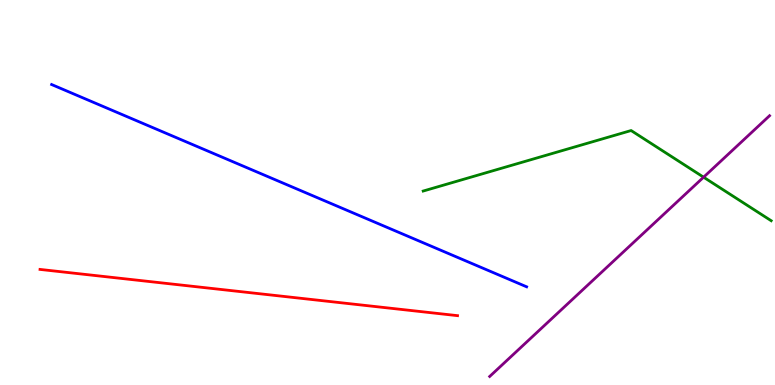[{'lines': ['blue', 'red'], 'intersections': []}, {'lines': ['green', 'red'], 'intersections': []}, {'lines': ['purple', 'red'], 'intersections': []}, {'lines': ['blue', 'green'], 'intersections': []}, {'lines': ['blue', 'purple'], 'intersections': []}, {'lines': ['green', 'purple'], 'intersections': [{'x': 9.08, 'y': 5.4}]}]